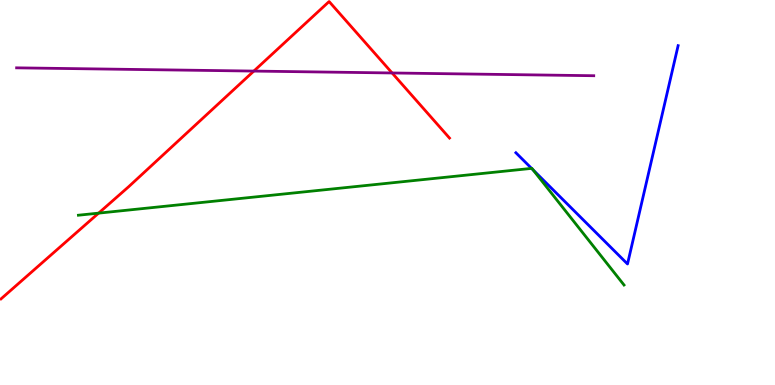[{'lines': ['blue', 'red'], 'intersections': []}, {'lines': ['green', 'red'], 'intersections': [{'x': 1.27, 'y': 4.46}]}, {'lines': ['purple', 'red'], 'intersections': [{'x': 3.28, 'y': 8.15}, {'x': 5.06, 'y': 8.1}]}, {'lines': ['blue', 'green'], 'intersections': [{'x': 6.86, 'y': 5.63}, {'x': 6.88, 'y': 5.59}]}, {'lines': ['blue', 'purple'], 'intersections': []}, {'lines': ['green', 'purple'], 'intersections': []}]